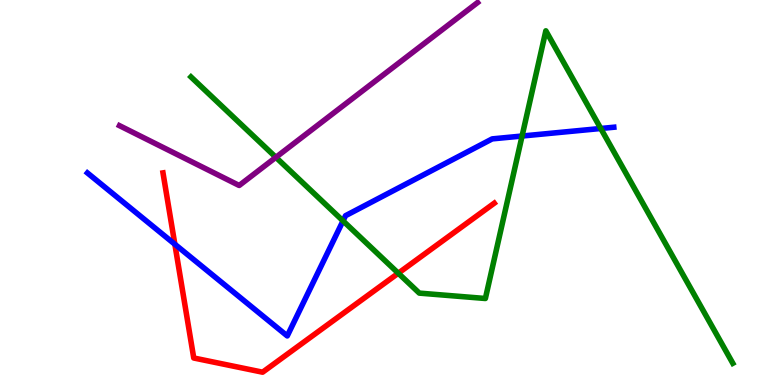[{'lines': ['blue', 'red'], 'intersections': [{'x': 2.26, 'y': 3.66}]}, {'lines': ['green', 'red'], 'intersections': [{'x': 5.14, 'y': 2.9}]}, {'lines': ['purple', 'red'], 'intersections': []}, {'lines': ['blue', 'green'], 'intersections': [{'x': 4.43, 'y': 4.26}, {'x': 6.74, 'y': 6.47}, {'x': 7.75, 'y': 6.66}]}, {'lines': ['blue', 'purple'], 'intersections': []}, {'lines': ['green', 'purple'], 'intersections': [{'x': 3.56, 'y': 5.91}]}]